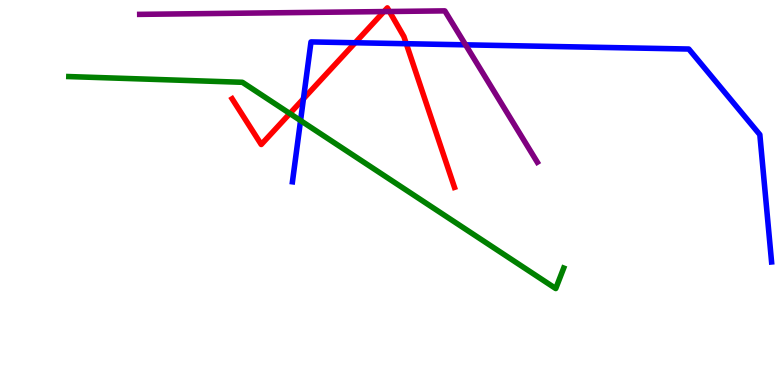[{'lines': ['blue', 'red'], 'intersections': [{'x': 3.92, 'y': 7.43}, {'x': 4.58, 'y': 8.89}, {'x': 5.24, 'y': 8.86}]}, {'lines': ['green', 'red'], 'intersections': [{'x': 3.74, 'y': 7.05}]}, {'lines': ['purple', 'red'], 'intersections': [{'x': 4.95, 'y': 9.7}, {'x': 5.03, 'y': 9.7}]}, {'lines': ['blue', 'green'], 'intersections': [{'x': 3.88, 'y': 6.87}]}, {'lines': ['blue', 'purple'], 'intersections': [{'x': 6.01, 'y': 8.84}]}, {'lines': ['green', 'purple'], 'intersections': []}]